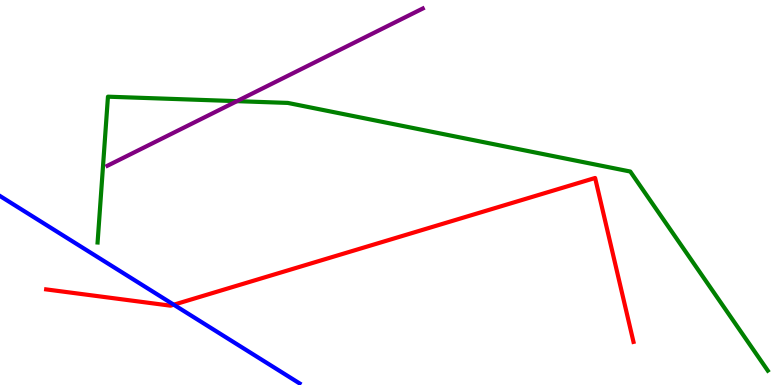[{'lines': ['blue', 'red'], 'intersections': [{'x': 2.24, 'y': 2.09}]}, {'lines': ['green', 'red'], 'intersections': []}, {'lines': ['purple', 'red'], 'intersections': []}, {'lines': ['blue', 'green'], 'intersections': []}, {'lines': ['blue', 'purple'], 'intersections': []}, {'lines': ['green', 'purple'], 'intersections': [{'x': 3.06, 'y': 7.37}]}]